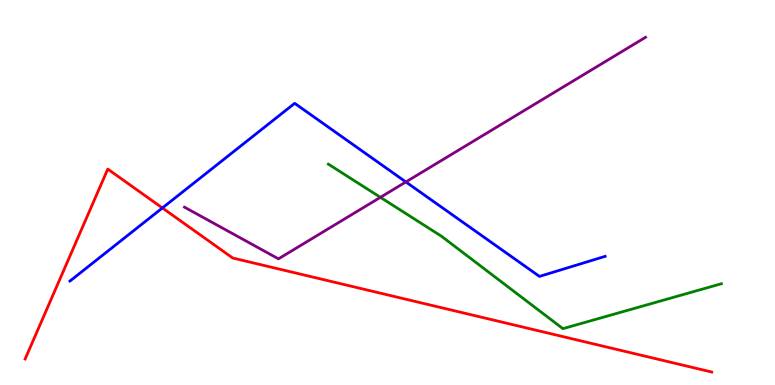[{'lines': ['blue', 'red'], 'intersections': [{'x': 2.1, 'y': 4.6}]}, {'lines': ['green', 'red'], 'intersections': []}, {'lines': ['purple', 'red'], 'intersections': []}, {'lines': ['blue', 'green'], 'intersections': []}, {'lines': ['blue', 'purple'], 'intersections': [{'x': 5.24, 'y': 5.27}]}, {'lines': ['green', 'purple'], 'intersections': [{'x': 4.91, 'y': 4.87}]}]